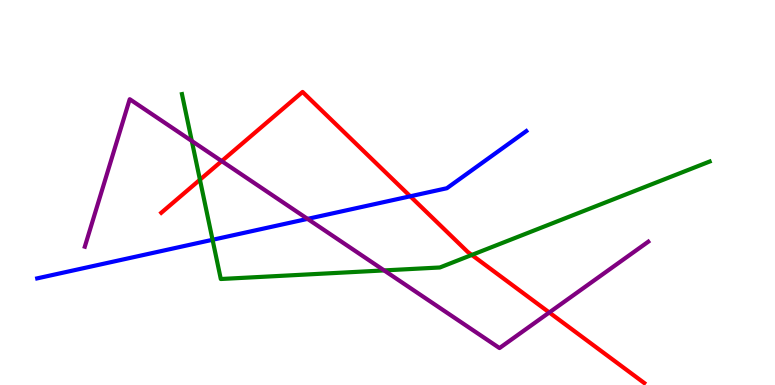[{'lines': ['blue', 'red'], 'intersections': [{'x': 5.29, 'y': 4.9}]}, {'lines': ['green', 'red'], 'intersections': [{'x': 2.58, 'y': 5.33}, {'x': 6.09, 'y': 3.38}]}, {'lines': ['purple', 'red'], 'intersections': [{'x': 2.86, 'y': 5.82}, {'x': 7.09, 'y': 1.88}]}, {'lines': ['blue', 'green'], 'intersections': [{'x': 2.74, 'y': 3.77}]}, {'lines': ['blue', 'purple'], 'intersections': [{'x': 3.97, 'y': 4.31}]}, {'lines': ['green', 'purple'], 'intersections': [{'x': 2.47, 'y': 6.34}, {'x': 4.96, 'y': 2.98}]}]